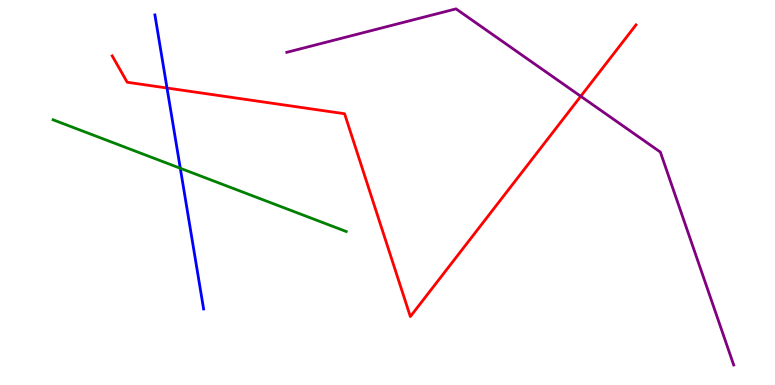[{'lines': ['blue', 'red'], 'intersections': [{'x': 2.15, 'y': 7.71}]}, {'lines': ['green', 'red'], 'intersections': []}, {'lines': ['purple', 'red'], 'intersections': [{'x': 7.49, 'y': 7.5}]}, {'lines': ['blue', 'green'], 'intersections': [{'x': 2.33, 'y': 5.63}]}, {'lines': ['blue', 'purple'], 'intersections': []}, {'lines': ['green', 'purple'], 'intersections': []}]